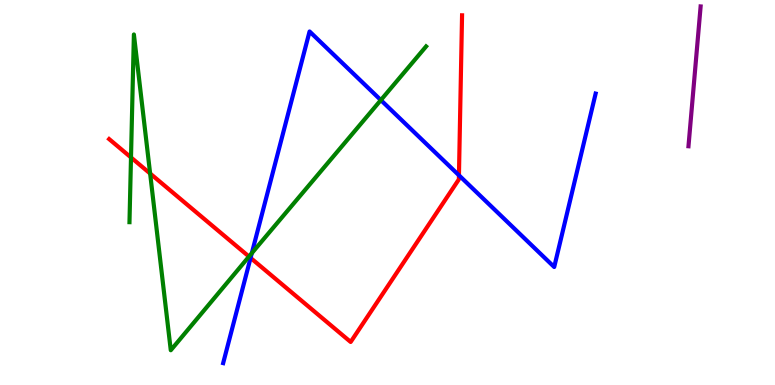[{'lines': ['blue', 'red'], 'intersections': [{'x': 3.23, 'y': 3.3}, {'x': 5.92, 'y': 5.45}]}, {'lines': ['green', 'red'], 'intersections': [{'x': 1.69, 'y': 5.91}, {'x': 1.94, 'y': 5.49}, {'x': 3.21, 'y': 3.34}]}, {'lines': ['purple', 'red'], 'intersections': []}, {'lines': ['blue', 'green'], 'intersections': [{'x': 3.25, 'y': 3.42}, {'x': 4.91, 'y': 7.4}]}, {'lines': ['blue', 'purple'], 'intersections': []}, {'lines': ['green', 'purple'], 'intersections': []}]